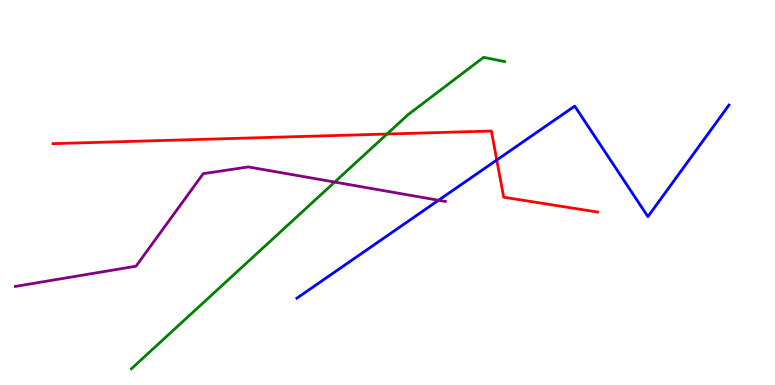[{'lines': ['blue', 'red'], 'intersections': [{'x': 6.41, 'y': 5.84}]}, {'lines': ['green', 'red'], 'intersections': [{'x': 4.99, 'y': 6.52}]}, {'lines': ['purple', 'red'], 'intersections': []}, {'lines': ['blue', 'green'], 'intersections': []}, {'lines': ['blue', 'purple'], 'intersections': [{'x': 5.66, 'y': 4.8}]}, {'lines': ['green', 'purple'], 'intersections': [{'x': 4.32, 'y': 5.27}]}]